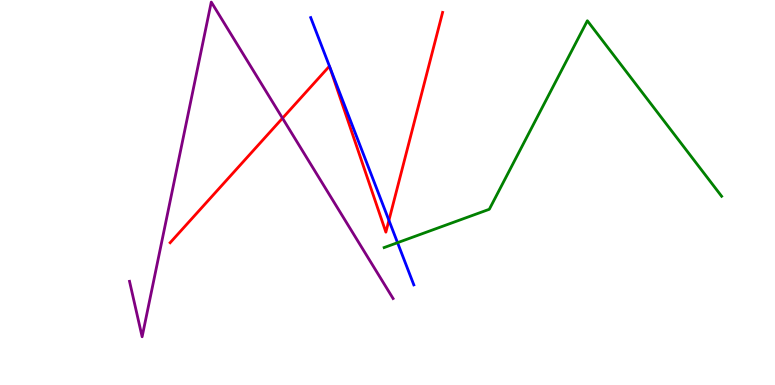[{'lines': ['blue', 'red'], 'intersections': [{'x': 5.02, 'y': 4.28}]}, {'lines': ['green', 'red'], 'intersections': []}, {'lines': ['purple', 'red'], 'intersections': [{'x': 3.65, 'y': 6.93}]}, {'lines': ['blue', 'green'], 'intersections': [{'x': 5.13, 'y': 3.7}]}, {'lines': ['blue', 'purple'], 'intersections': []}, {'lines': ['green', 'purple'], 'intersections': []}]